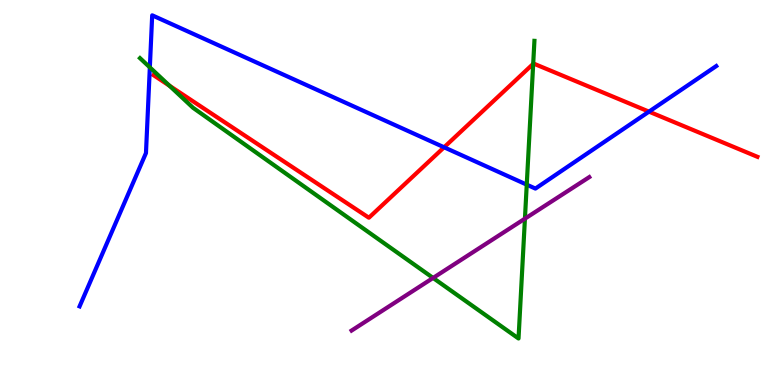[{'lines': ['blue', 'red'], 'intersections': [{'x': 5.73, 'y': 6.17}, {'x': 8.37, 'y': 7.1}]}, {'lines': ['green', 'red'], 'intersections': [{'x': 2.19, 'y': 7.77}, {'x': 6.88, 'y': 8.34}]}, {'lines': ['purple', 'red'], 'intersections': []}, {'lines': ['blue', 'green'], 'intersections': [{'x': 1.93, 'y': 8.25}, {'x': 6.8, 'y': 5.2}]}, {'lines': ['blue', 'purple'], 'intersections': []}, {'lines': ['green', 'purple'], 'intersections': [{'x': 5.59, 'y': 2.78}, {'x': 6.77, 'y': 4.32}]}]